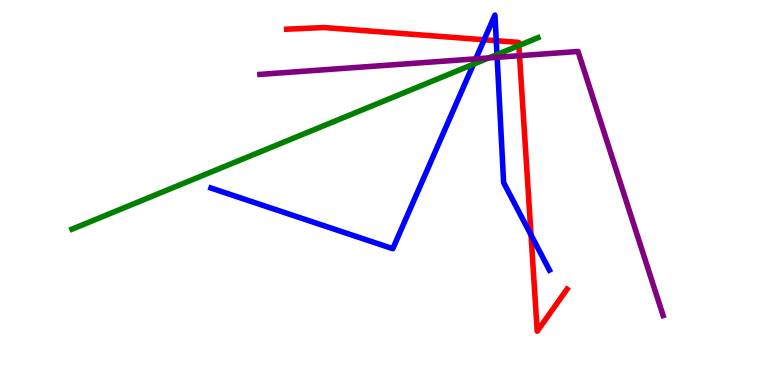[{'lines': ['blue', 'red'], 'intersections': [{'x': 6.25, 'y': 8.97}, {'x': 6.4, 'y': 8.94}, {'x': 6.85, 'y': 3.9}]}, {'lines': ['green', 'red'], 'intersections': [{'x': 6.69, 'y': 8.82}]}, {'lines': ['purple', 'red'], 'intersections': [{'x': 6.7, 'y': 8.55}]}, {'lines': ['blue', 'green'], 'intersections': [{'x': 6.11, 'y': 8.33}, {'x': 6.41, 'y': 8.58}]}, {'lines': ['blue', 'purple'], 'intersections': [{'x': 6.14, 'y': 8.47}, {'x': 6.41, 'y': 8.51}]}, {'lines': ['green', 'purple'], 'intersections': [{'x': 6.31, 'y': 8.5}]}]